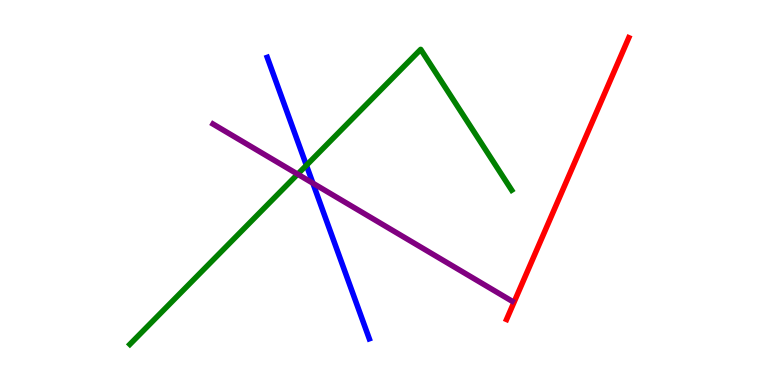[{'lines': ['blue', 'red'], 'intersections': []}, {'lines': ['green', 'red'], 'intersections': []}, {'lines': ['purple', 'red'], 'intersections': []}, {'lines': ['blue', 'green'], 'intersections': [{'x': 3.95, 'y': 5.71}]}, {'lines': ['blue', 'purple'], 'intersections': [{'x': 4.04, 'y': 5.24}]}, {'lines': ['green', 'purple'], 'intersections': [{'x': 3.84, 'y': 5.48}]}]